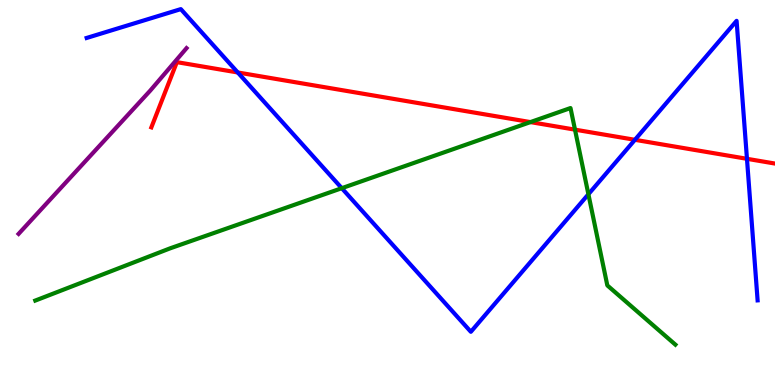[{'lines': ['blue', 'red'], 'intersections': [{'x': 3.07, 'y': 8.12}, {'x': 8.19, 'y': 6.37}, {'x': 9.64, 'y': 5.88}]}, {'lines': ['green', 'red'], 'intersections': [{'x': 6.84, 'y': 6.83}, {'x': 7.42, 'y': 6.63}]}, {'lines': ['purple', 'red'], 'intersections': []}, {'lines': ['blue', 'green'], 'intersections': [{'x': 4.41, 'y': 5.11}, {'x': 7.59, 'y': 4.95}]}, {'lines': ['blue', 'purple'], 'intersections': []}, {'lines': ['green', 'purple'], 'intersections': []}]